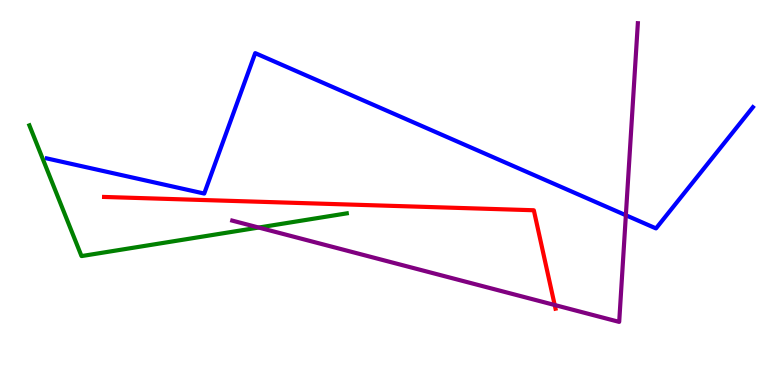[{'lines': ['blue', 'red'], 'intersections': []}, {'lines': ['green', 'red'], 'intersections': []}, {'lines': ['purple', 'red'], 'intersections': [{'x': 7.16, 'y': 2.08}]}, {'lines': ['blue', 'green'], 'intersections': []}, {'lines': ['blue', 'purple'], 'intersections': [{'x': 8.08, 'y': 4.41}]}, {'lines': ['green', 'purple'], 'intersections': [{'x': 3.34, 'y': 4.09}]}]